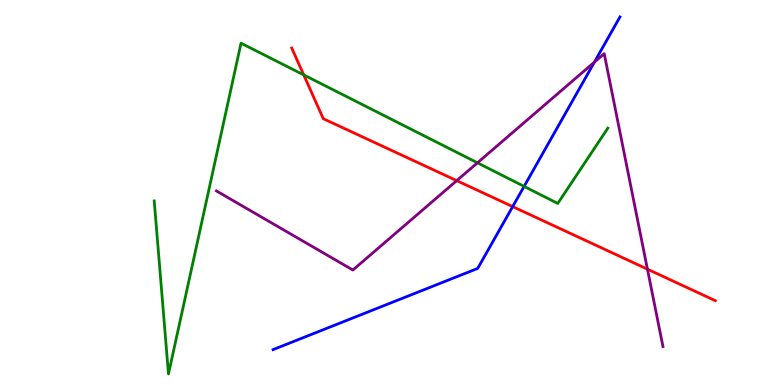[{'lines': ['blue', 'red'], 'intersections': [{'x': 6.62, 'y': 4.63}]}, {'lines': ['green', 'red'], 'intersections': [{'x': 3.92, 'y': 8.05}]}, {'lines': ['purple', 'red'], 'intersections': [{'x': 5.89, 'y': 5.31}, {'x': 8.35, 'y': 3.01}]}, {'lines': ['blue', 'green'], 'intersections': [{'x': 6.76, 'y': 5.16}]}, {'lines': ['blue', 'purple'], 'intersections': [{'x': 7.67, 'y': 8.39}]}, {'lines': ['green', 'purple'], 'intersections': [{'x': 6.16, 'y': 5.77}]}]